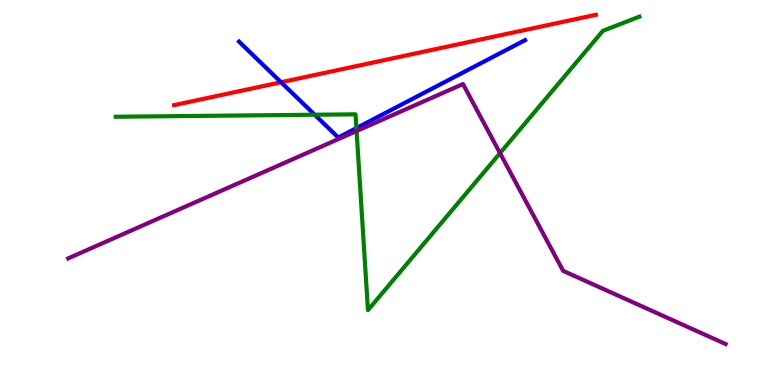[{'lines': ['blue', 'red'], 'intersections': [{'x': 3.63, 'y': 7.86}]}, {'lines': ['green', 'red'], 'intersections': []}, {'lines': ['purple', 'red'], 'intersections': []}, {'lines': ['blue', 'green'], 'intersections': [{'x': 4.06, 'y': 7.02}, {'x': 4.6, 'y': 6.67}]}, {'lines': ['blue', 'purple'], 'intersections': []}, {'lines': ['green', 'purple'], 'intersections': [{'x': 4.6, 'y': 6.6}, {'x': 6.45, 'y': 6.02}]}]